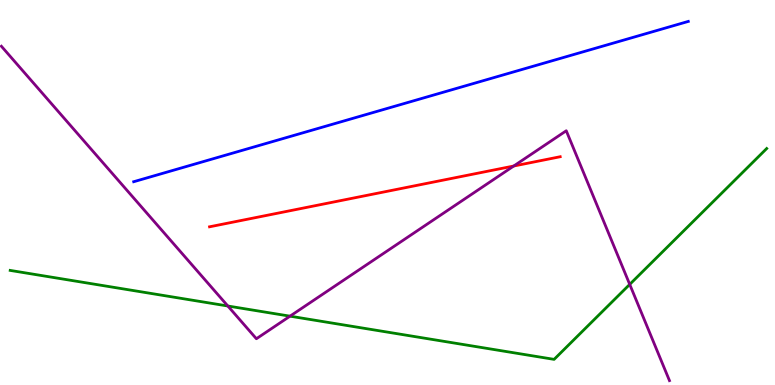[{'lines': ['blue', 'red'], 'intersections': []}, {'lines': ['green', 'red'], 'intersections': []}, {'lines': ['purple', 'red'], 'intersections': [{'x': 6.63, 'y': 5.69}]}, {'lines': ['blue', 'green'], 'intersections': []}, {'lines': ['blue', 'purple'], 'intersections': []}, {'lines': ['green', 'purple'], 'intersections': [{'x': 2.94, 'y': 2.05}, {'x': 3.74, 'y': 1.79}, {'x': 8.13, 'y': 2.61}]}]